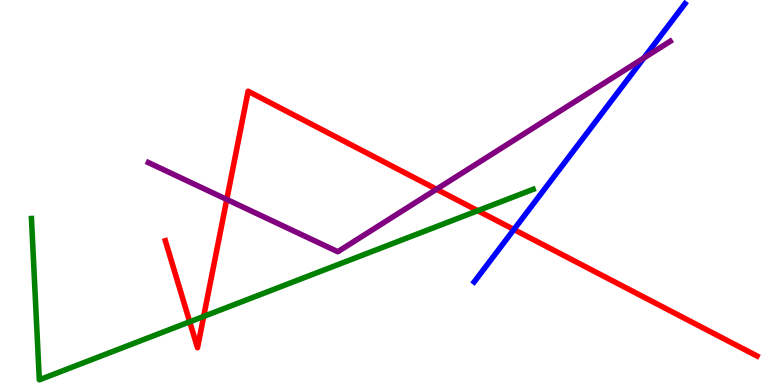[{'lines': ['blue', 'red'], 'intersections': [{'x': 6.63, 'y': 4.04}]}, {'lines': ['green', 'red'], 'intersections': [{'x': 2.45, 'y': 1.64}, {'x': 2.63, 'y': 1.78}, {'x': 6.16, 'y': 4.53}]}, {'lines': ['purple', 'red'], 'intersections': [{'x': 2.93, 'y': 4.82}, {'x': 5.63, 'y': 5.08}]}, {'lines': ['blue', 'green'], 'intersections': []}, {'lines': ['blue', 'purple'], 'intersections': [{'x': 8.31, 'y': 8.49}]}, {'lines': ['green', 'purple'], 'intersections': []}]